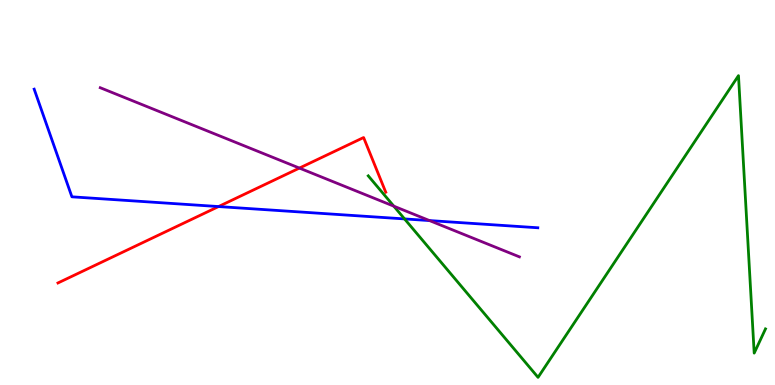[{'lines': ['blue', 'red'], 'intersections': [{'x': 2.82, 'y': 4.63}]}, {'lines': ['green', 'red'], 'intersections': []}, {'lines': ['purple', 'red'], 'intersections': [{'x': 3.86, 'y': 5.63}]}, {'lines': ['blue', 'green'], 'intersections': [{'x': 5.22, 'y': 4.31}]}, {'lines': ['blue', 'purple'], 'intersections': [{'x': 5.54, 'y': 4.27}]}, {'lines': ['green', 'purple'], 'intersections': [{'x': 5.08, 'y': 4.64}]}]